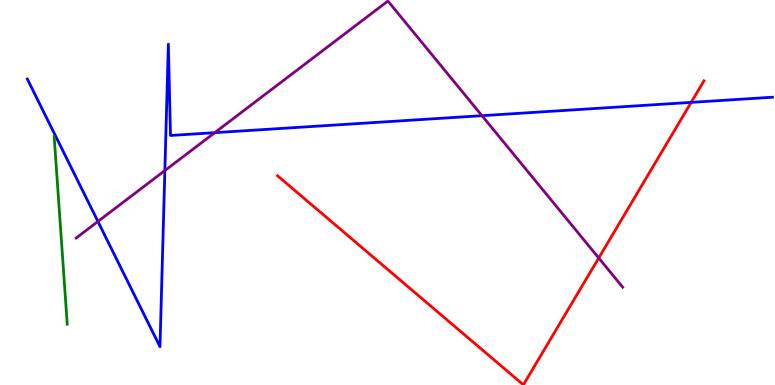[{'lines': ['blue', 'red'], 'intersections': [{'x': 8.92, 'y': 7.34}]}, {'lines': ['green', 'red'], 'intersections': []}, {'lines': ['purple', 'red'], 'intersections': [{'x': 7.73, 'y': 3.3}]}, {'lines': ['blue', 'green'], 'intersections': []}, {'lines': ['blue', 'purple'], 'intersections': [{'x': 1.26, 'y': 4.25}, {'x': 2.13, 'y': 5.57}, {'x': 2.77, 'y': 6.55}, {'x': 6.22, 'y': 7.0}]}, {'lines': ['green', 'purple'], 'intersections': []}]